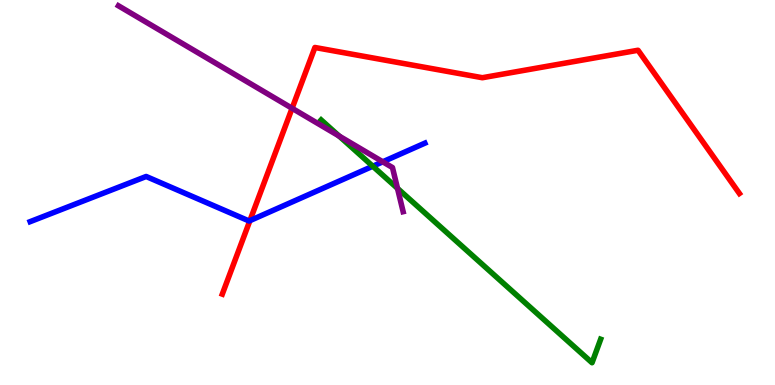[{'lines': ['blue', 'red'], 'intersections': [{'x': 3.22, 'y': 4.27}]}, {'lines': ['green', 'red'], 'intersections': []}, {'lines': ['purple', 'red'], 'intersections': [{'x': 3.77, 'y': 7.19}]}, {'lines': ['blue', 'green'], 'intersections': [{'x': 4.81, 'y': 5.68}]}, {'lines': ['blue', 'purple'], 'intersections': [{'x': 4.94, 'y': 5.8}]}, {'lines': ['green', 'purple'], 'intersections': [{'x': 4.38, 'y': 6.47}, {'x': 5.13, 'y': 5.11}]}]